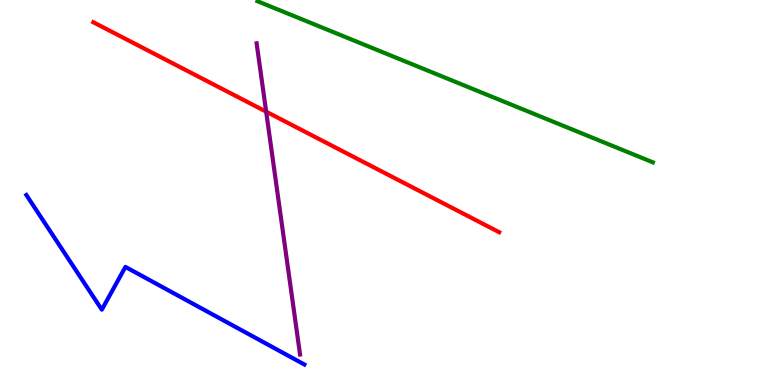[{'lines': ['blue', 'red'], 'intersections': []}, {'lines': ['green', 'red'], 'intersections': []}, {'lines': ['purple', 'red'], 'intersections': [{'x': 3.43, 'y': 7.1}]}, {'lines': ['blue', 'green'], 'intersections': []}, {'lines': ['blue', 'purple'], 'intersections': []}, {'lines': ['green', 'purple'], 'intersections': []}]